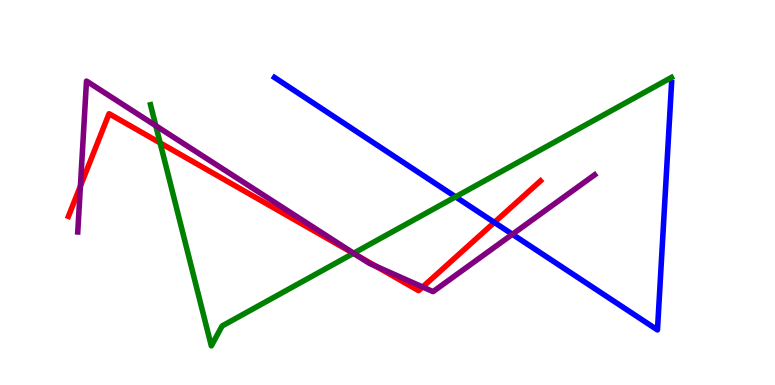[{'lines': ['blue', 'red'], 'intersections': [{'x': 6.38, 'y': 4.22}]}, {'lines': ['green', 'red'], 'intersections': [{'x': 2.07, 'y': 6.29}, {'x': 4.56, 'y': 3.42}]}, {'lines': ['purple', 'red'], 'intersections': [{'x': 1.04, 'y': 5.17}, {'x': 4.61, 'y': 3.36}, {'x': 4.85, 'y': 3.08}, {'x': 5.45, 'y': 2.55}]}, {'lines': ['blue', 'green'], 'intersections': [{'x': 5.88, 'y': 4.89}]}, {'lines': ['blue', 'purple'], 'intersections': [{'x': 6.61, 'y': 3.91}]}, {'lines': ['green', 'purple'], 'intersections': [{'x': 2.01, 'y': 6.73}, {'x': 4.56, 'y': 3.42}]}]